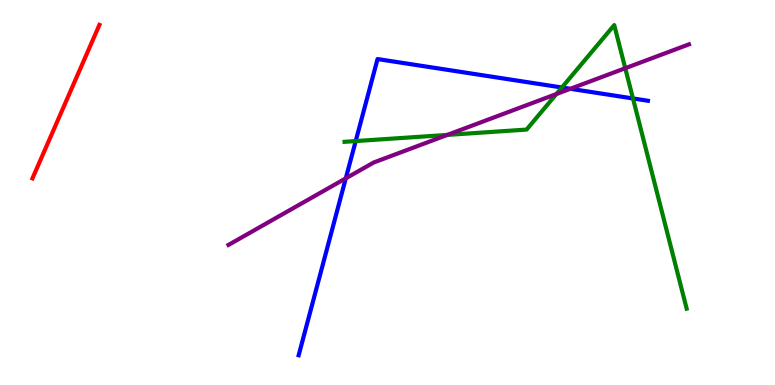[{'lines': ['blue', 'red'], 'intersections': []}, {'lines': ['green', 'red'], 'intersections': []}, {'lines': ['purple', 'red'], 'intersections': []}, {'lines': ['blue', 'green'], 'intersections': [{'x': 4.59, 'y': 6.34}, {'x': 7.25, 'y': 7.73}, {'x': 8.17, 'y': 7.44}]}, {'lines': ['blue', 'purple'], 'intersections': [{'x': 4.46, 'y': 5.37}, {'x': 7.36, 'y': 7.69}]}, {'lines': ['green', 'purple'], 'intersections': [{'x': 5.77, 'y': 6.5}, {'x': 7.18, 'y': 7.56}, {'x': 8.07, 'y': 8.23}]}]